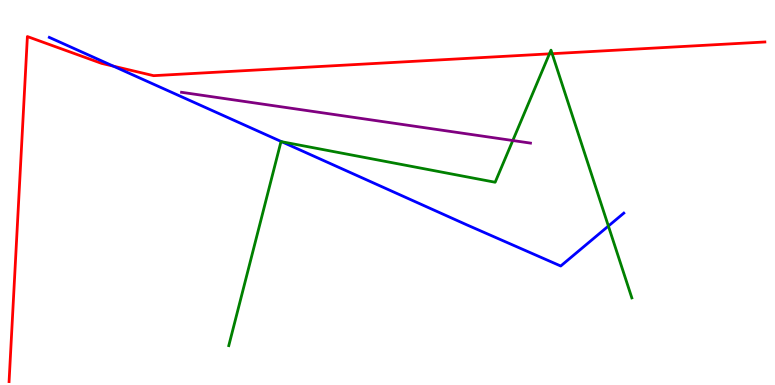[{'lines': ['blue', 'red'], 'intersections': [{'x': 1.46, 'y': 8.28}]}, {'lines': ['green', 'red'], 'intersections': [{'x': 7.09, 'y': 8.6}, {'x': 7.12, 'y': 8.61}]}, {'lines': ['purple', 'red'], 'intersections': []}, {'lines': ['blue', 'green'], 'intersections': [{'x': 3.63, 'y': 6.32}, {'x': 7.85, 'y': 4.13}]}, {'lines': ['blue', 'purple'], 'intersections': []}, {'lines': ['green', 'purple'], 'intersections': [{'x': 6.62, 'y': 6.35}]}]